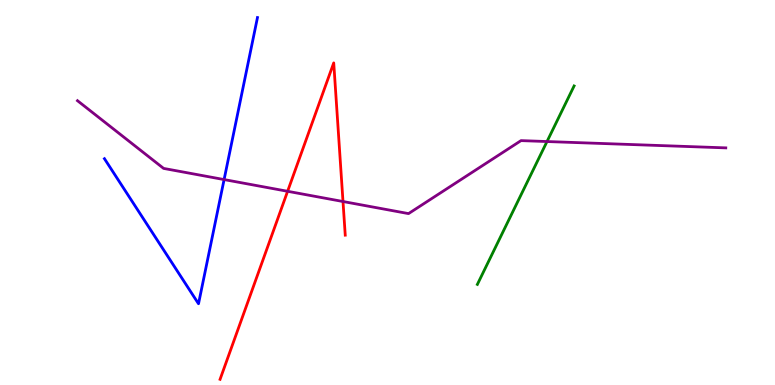[{'lines': ['blue', 'red'], 'intersections': []}, {'lines': ['green', 'red'], 'intersections': []}, {'lines': ['purple', 'red'], 'intersections': [{'x': 3.71, 'y': 5.03}, {'x': 4.43, 'y': 4.77}]}, {'lines': ['blue', 'green'], 'intersections': []}, {'lines': ['blue', 'purple'], 'intersections': [{'x': 2.89, 'y': 5.34}]}, {'lines': ['green', 'purple'], 'intersections': [{'x': 7.06, 'y': 6.32}]}]